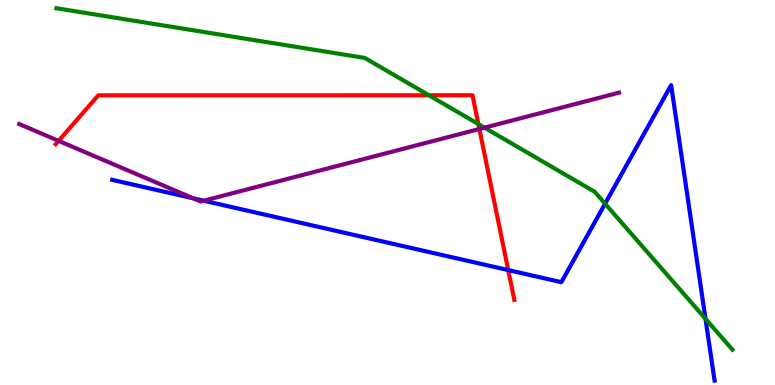[{'lines': ['blue', 'red'], 'intersections': [{'x': 6.56, 'y': 2.98}]}, {'lines': ['green', 'red'], 'intersections': [{'x': 5.53, 'y': 7.52}, {'x': 6.17, 'y': 6.78}]}, {'lines': ['purple', 'red'], 'intersections': [{'x': 0.756, 'y': 6.34}, {'x': 6.19, 'y': 6.65}]}, {'lines': ['blue', 'green'], 'intersections': [{'x': 7.81, 'y': 4.71}, {'x': 9.1, 'y': 1.72}]}, {'lines': ['blue', 'purple'], 'intersections': [{'x': 2.5, 'y': 4.85}, {'x': 2.63, 'y': 4.79}]}, {'lines': ['green', 'purple'], 'intersections': [{'x': 6.25, 'y': 6.68}]}]